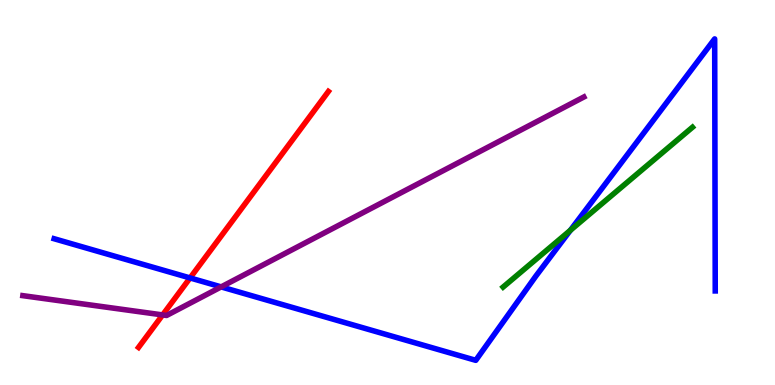[{'lines': ['blue', 'red'], 'intersections': [{'x': 2.45, 'y': 2.78}]}, {'lines': ['green', 'red'], 'intersections': []}, {'lines': ['purple', 'red'], 'intersections': [{'x': 2.1, 'y': 1.82}]}, {'lines': ['blue', 'green'], 'intersections': [{'x': 7.36, 'y': 4.02}]}, {'lines': ['blue', 'purple'], 'intersections': [{'x': 2.85, 'y': 2.55}]}, {'lines': ['green', 'purple'], 'intersections': []}]